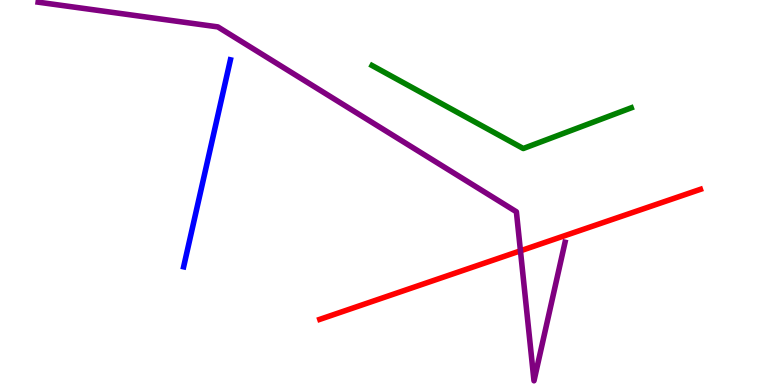[{'lines': ['blue', 'red'], 'intersections': []}, {'lines': ['green', 'red'], 'intersections': []}, {'lines': ['purple', 'red'], 'intersections': [{'x': 6.72, 'y': 3.49}]}, {'lines': ['blue', 'green'], 'intersections': []}, {'lines': ['blue', 'purple'], 'intersections': []}, {'lines': ['green', 'purple'], 'intersections': []}]